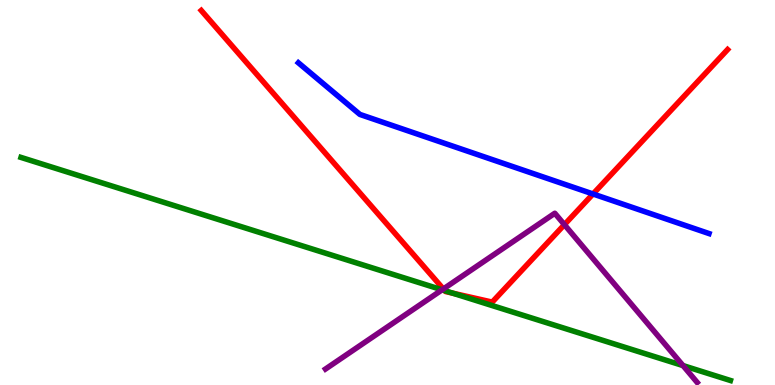[{'lines': ['blue', 'red'], 'intersections': [{'x': 7.65, 'y': 4.96}]}, {'lines': ['green', 'red'], 'intersections': [{'x': 5.74, 'y': 2.45}, {'x': 5.84, 'y': 2.39}]}, {'lines': ['purple', 'red'], 'intersections': [{'x': 5.72, 'y': 2.49}, {'x': 7.28, 'y': 4.16}]}, {'lines': ['blue', 'green'], 'intersections': []}, {'lines': ['blue', 'purple'], 'intersections': []}, {'lines': ['green', 'purple'], 'intersections': [{'x': 5.7, 'y': 2.47}, {'x': 8.81, 'y': 0.505}]}]